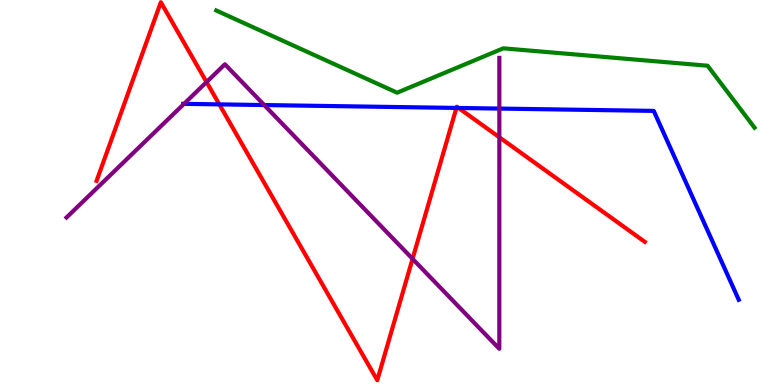[{'lines': ['blue', 'red'], 'intersections': [{'x': 2.83, 'y': 7.29}, {'x': 5.89, 'y': 7.2}, {'x': 5.92, 'y': 7.2}]}, {'lines': ['green', 'red'], 'intersections': []}, {'lines': ['purple', 'red'], 'intersections': [{'x': 2.66, 'y': 7.87}, {'x': 5.32, 'y': 3.28}, {'x': 6.44, 'y': 6.43}]}, {'lines': ['blue', 'green'], 'intersections': []}, {'lines': ['blue', 'purple'], 'intersections': [{'x': 2.37, 'y': 7.3}, {'x': 3.41, 'y': 7.27}, {'x': 6.44, 'y': 7.18}]}, {'lines': ['green', 'purple'], 'intersections': []}]